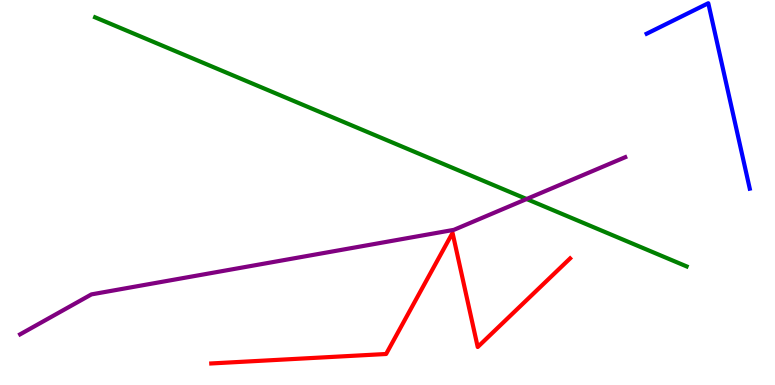[{'lines': ['blue', 'red'], 'intersections': []}, {'lines': ['green', 'red'], 'intersections': []}, {'lines': ['purple', 'red'], 'intersections': []}, {'lines': ['blue', 'green'], 'intersections': []}, {'lines': ['blue', 'purple'], 'intersections': []}, {'lines': ['green', 'purple'], 'intersections': [{'x': 6.79, 'y': 4.83}]}]